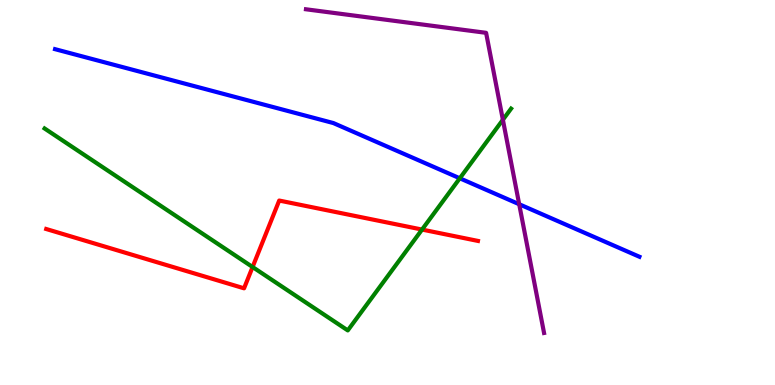[{'lines': ['blue', 'red'], 'intersections': []}, {'lines': ['green', 'red'], 'intersections': [{'x': 3.26, 'y': 3.06}, {'x': 5.45, 'y': 4.04}]}, {'lines': ['purple', 'red'], 'intersections': []}, {'lines': ['blue', 'green'], 'intersections': [{'x': 5.93, 'y': 5.37}]}, {'lines': ['blue', 'purple'], 'intersections': [{'x': 6.7, 'y': 4.7}]}, {'lines': ['green', 'purple'], 'intersections': [{'x': 6.49, 'y': 6.89}]}]